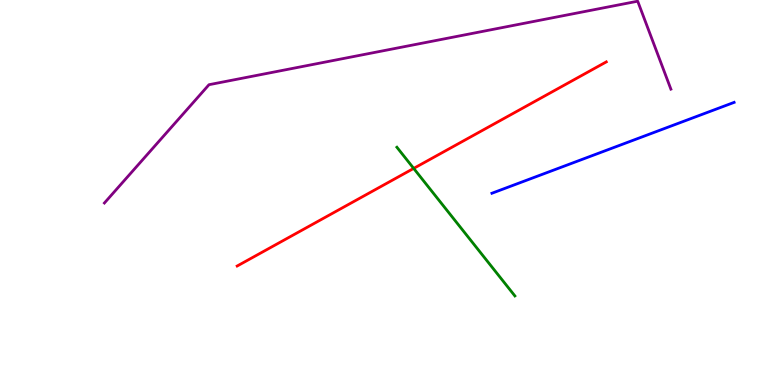[{'lines': ['blue', 'red'], 'intersections': []}, {'lines': ['green', 'red'], 'intersections': [{'x': 5.34, 'y': 5.63}]}, {'lines': ['purple', 'red'], 'intersections': []}, {'lines': ['blue', 'green'], 'intersections': []}, {'lines': ['blue', 'purple'], 'intersections': []}, {'lines': ['green', 'purple'], 'intersections': []}]